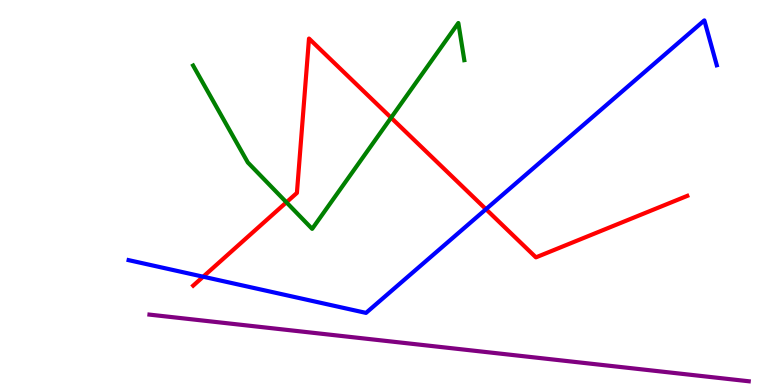[{'lines': ['blue', 'red'], 'intersections': [{'x': 2.62, 'y': 2.81}, {'x': 6.27, 'y': 4.57}]}, {'lines': ['green', 'red'], 'intersections': [{'x': 3.7, 'y': 4.75}, {'x': 5.05, 'y': 6.94}]}, {'lines': ['purple', 'red'], 'intersections': []}, {'lines': ['blue', 'green'], 'intersections': []}, {'lines': ['blue', 'purple'], 'intersections': []}, {'lines': ['green', 'purple'], 'intersections': []}]